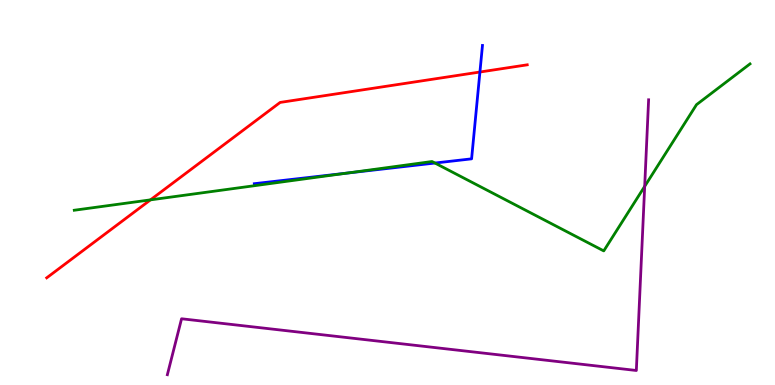[{'lines': ['blue', 'red'], 'intersections': [{'x': 6.19, 'y': 8.13}]}, {'lines': ['green', 'red'], 'intersections': [{'x': 1.94, 'y': 4.81}]}, {'lines': ['purple', 'red'], 'intersections': []}, {'lines': ['blue', 'green'], 'intersections': [{'x': 4.48, 'y': 5.5}, {'x': 5.61, 'y': 5.77}]}, {'lines': ['blue', 'purple'], 'intersections': []}, {'lines': ['green', 'purple'], 'intersections': [{'x': 8.32, 'y': 5.16}]}]